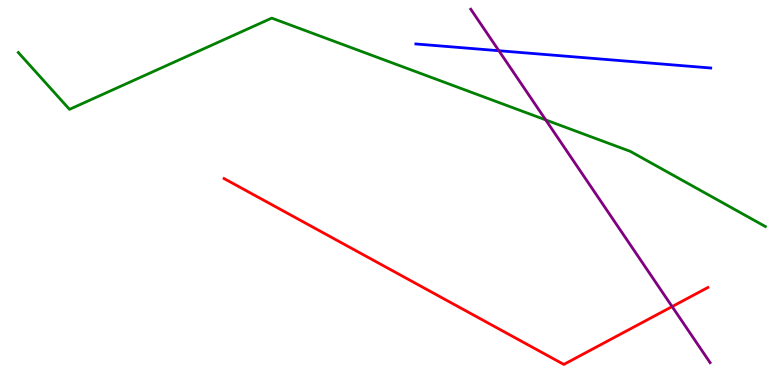[{'lines': ['blue', 'red'], 'intersections': []}, {'lines': ['green', 'red'], 'intersections': []}, {'lines': ['purple', 'red'], 'intersections': [{'x': 8.67, 'y': 2.04}]}, {'lines': ['blue', 'green'], 'intersections': []}, {'lines': ['blue', 'purple'], 'intersections': [{'x': 6.44, 'y': 8.68}]}, {'lines': ['green', 'purple'], 'intersections': [{'x': 7.04, 'y': 6.89}]}]